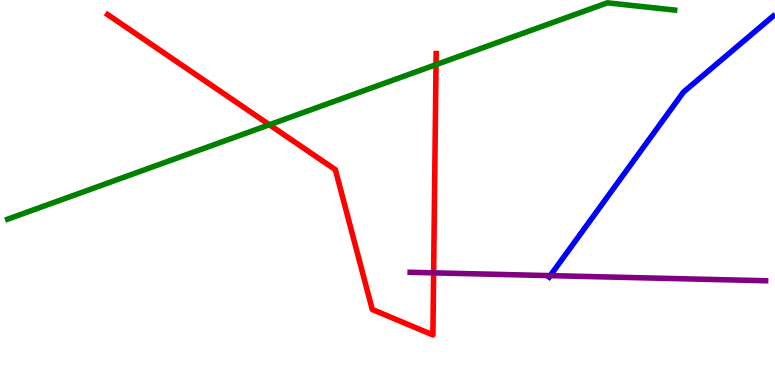[{'lines': ['blue', 'red'], 'intersections': []}, {'lines': ['green', 'red'], 'intersections': [{'x': 3.48, 'y': 6.76}, {'x': 5.63, 'y': 8.32}]}, {'lines': ['purple', 'red'], 'intersections': [{'x': 5.6, 'y': 2.91}]}, {'lines': ['blue', 'green'], 'intersections': []}, {'lines': ['blue', 'purple'], 'intersections': [{'x': 7.1, 'y': 2.84}]}, {'lines': ['green', 'purple'], 'intersections': []}]